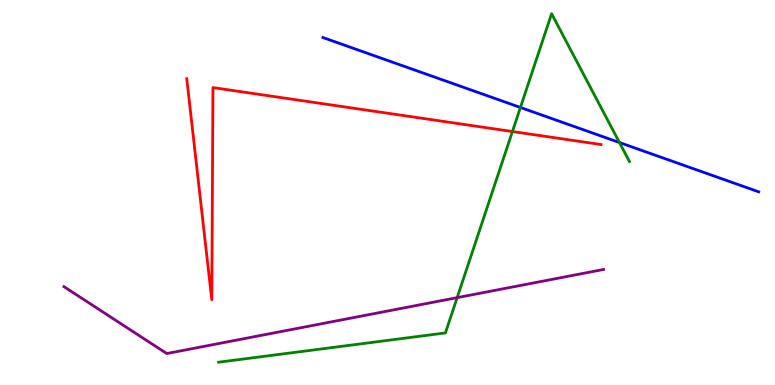[{'lines': ['blue', 'red'], 'intersections': []}, {'lines': ['green', 'red'], 'intersections': [{'x': 6.61, 'y': 6.58}]}, {'lines': ['purple', 'red'], 'intersections': []}, {'lines': ['blue', 'green'], 'intersections': [{'x': 6.72, 'y': 7.21}, {'x': 7.99, 'y': 6.3}]}, {'lines': ['blue', 'purple'], 'intersections': []}, {'lines': ['green', 'purple'], 'intersections': [{'x': 5.9, 'y': 2.27}]}]